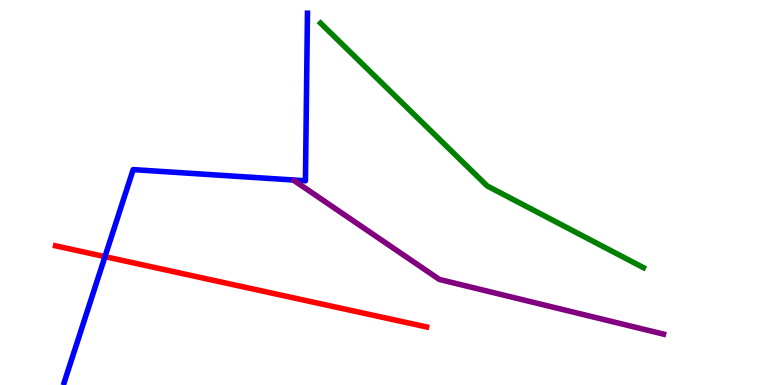[{'lines': ['blue', 'red'], 'intersections': [{'x': 1.35, 'y': 3.33}]}, {'lines': ['green', 'red'], 'intersections': []}, {'lines': ['purple', 'red'], 'intersections': []}, {'lines': ['blue', 'green'], 'intersections': []}, {'lines': ['blue', 'purple'], 'intersections': []}, {'lines': ['green', 'purple'], 'intersections': []}]